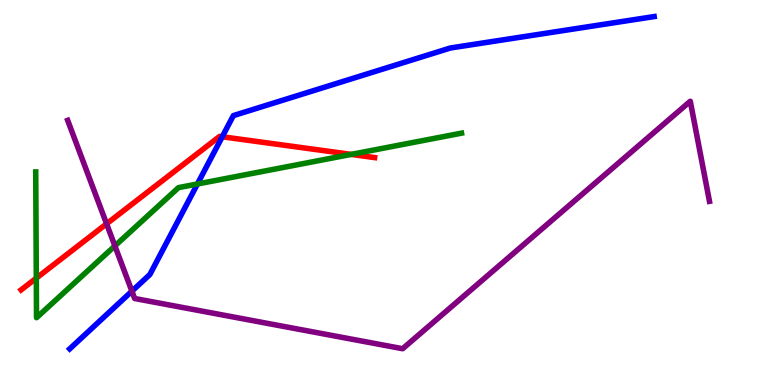[{'lines': ['blue', 'red'], 'intersections': [{'x': 2.87, 'y': 6.45}]}, {'lines': ['green', 'red'], 'intersections': [{'x': 0.468, 'y': 2.78}, {'x': 4.53, 'y': 5.99}]}, {'lines': ['purple', 'red'], 'intersections': [{'x': 1.38, 'y': 4.19}]}, {'lines': ['blue', 'green'], 'intersections': [{'x': 2.55, 'y': 5.22}]}, {'lines': ['blue', 'purple'], 'intersections': [{'x': 1.7, 'y': 2.44}]}, {'lines': ['green', 'purple'], 'intersections': [{'x': 1.48, 'y': 3.61}]}]